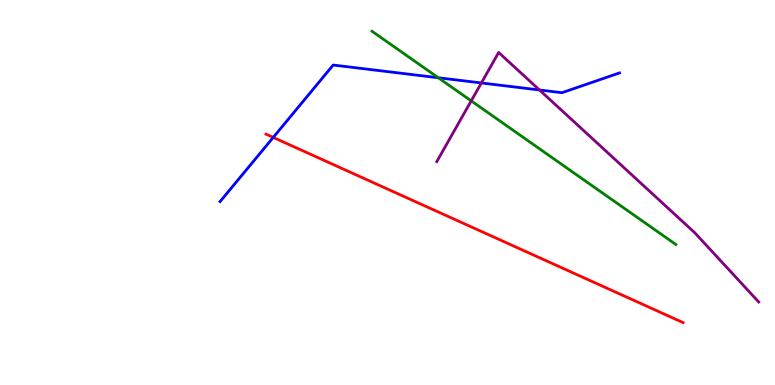[{'lines': ['blue', 'red'], 'intersections': [{'x': 3.53, 'y': 6.43}]}, {'lines': ['green', 'red'], 'intersections': []}, {'lines': ['purple', 'red'], 'intersections': []}, {'lines': ['blue', 'green'], 'intersections': [{'x': 5.66, 'y': 7.98}]}, {'lines': ['blue', 'purple'], 'intersections': [{'x': 6.21, 'y': 7.85}, {'x': 6.96, 'y': 7.66}]}, {'lines': ['green', 'purple'], 'intersections': [{'x': 6.08, 'y': 7.38}]}]